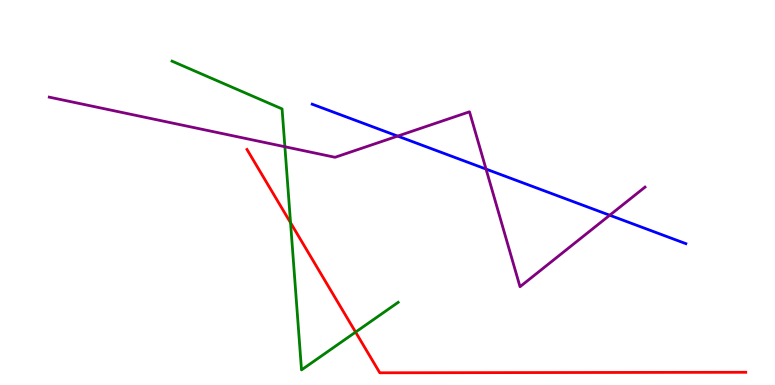[{'lines': ['blue', 'red'], 'intersections': []}, {'lines': ['green', 'red'], 'intersections': [{'x': 3.75, 'y': 4.22}, {'x': 4.59, 'y': 1.37}]}, {'lines': ['purple', 'red'], 'intersections': []}, {'lines': ['blue', 'green'], 'intersections': []}, {'lines': ['blue', 'purple'], 'intersections': [{'x': 5.13, 'y': 6.47}, {'x': 6.27, 'y': 5.61}, {'x': 7.87, 'y': 4.41}]}, {'lines': ['green', 'purple'], 'intersections': [{'x': 3.68, 'y': 6.19}]}]